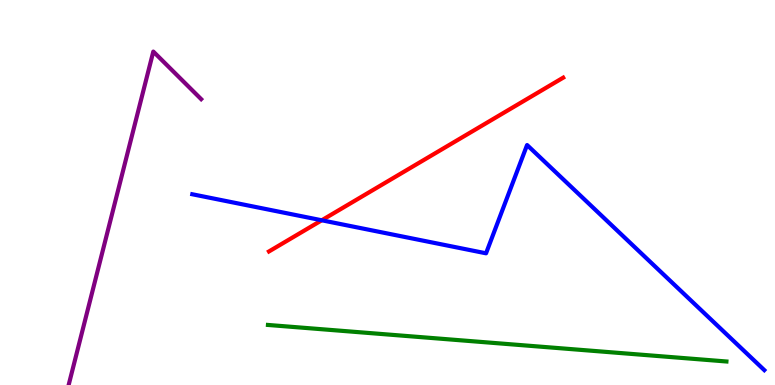[{'lines': ['blue', 'red'], 'intersections': [{'x': 4.15, 'y': 4.28}]}, {'lines': ['green', 'red'], 'intersections': []}, {'lines': ['purple', 'red'], 'intersections': []}, {'lines': ['blue', 'green'], 'intersections': []}, {'lines': ['blue', 'purple'], 'intersections': []}, {'lines': ['green', 'purple'], 'intersections': []}]